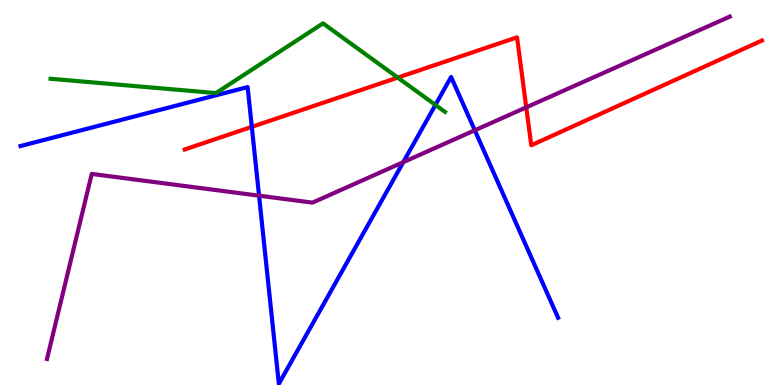[{'lines': ['blue', 'red'], 'intersections': [{'x': 3.25, 'y': 6.71}]}, {'lines': ['green', 'red'], 'intersections': [{'x': 5.13, 'y': 7.98}]}, {'lines': ['purple', 'red'], 'intersections': [{'x': 6.79, 'y': 7.21}]}, {'lines': ['blue', 'green'], 'intersections': [{'x': 5.62, 'y': 7.27}]}, {'lines': ['blue', 'purple'], 'intersections': [{'x': 3.34, 'y': 4.92}, {'x': 5.2, 'y': 5.79}, {'x': 6.13, 'y': 6.62}]}, {'lines': ['green', 'purple'], 'intersections': []}]